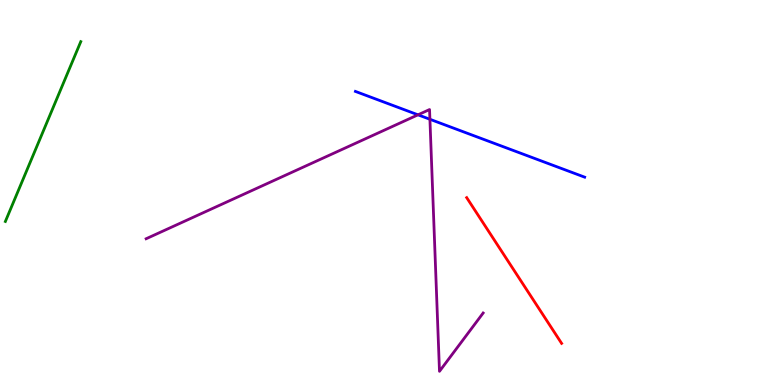[{'lines': ['blue', 'red'], 'intersections': []}, {'lines': ['green', 'red'], 'intersections': []}, {'lines': ['purple', 'red'], 'intersections': []}, {'lines': ['blue', 'green'], 'intersections': []}, {'lines': ['blue', 'purple'], 'intersections': [{'x': 5.39, 'y': 7.02}, {'x': 5.55, 'y': 6.9}]}, {'lines': ['green', 'purple'], 'intersections': []}]